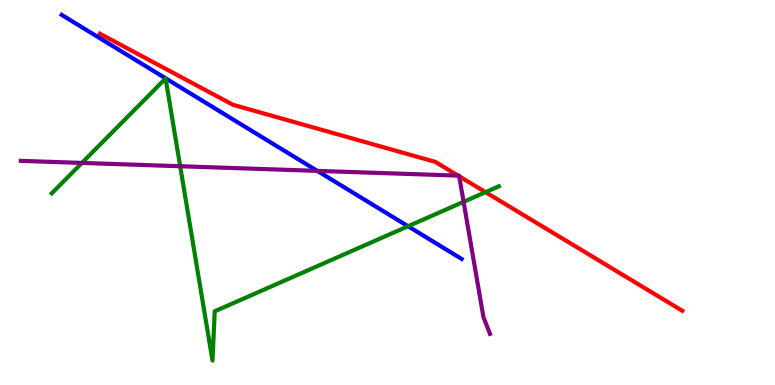[{'lines': ['blue', 'red'], 'intersections': []}, {'lines': ['green', 'red'], 'intersections': [{'x': 6.27, 'y': 5.01}]}, {'lines': ['purple', 'red'], 'intersections': [{'x': 5.91, 'y': 5.44}, {'x': 5.93, 'y': 5.42}]}, {'lines': ['blue', 'green'], 'intersections': [{'x': 5.27, 'y': 4.12}]}, {'lines': ['blue', 'purple'], 'intersections': [{'x': 4.09, 'y': 5.56}]}, {'lines': ['green', 'purple'], 'intersections': [{'x': 1.06, 'y': 5.77}, {'x': 2.32, 'y': 5.68}, {'x': 5.98, 'y': 4.76}]}]